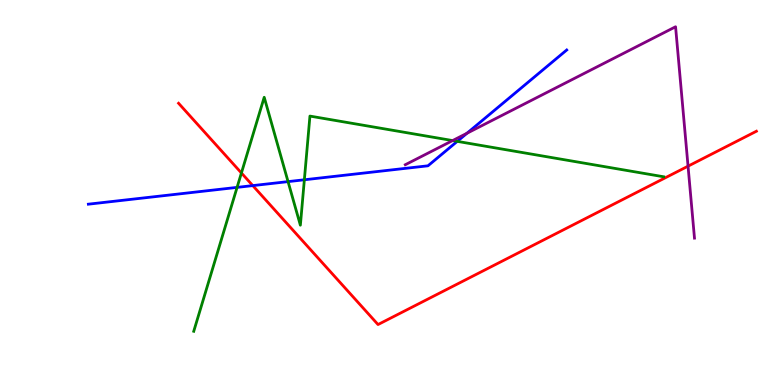[{'lines': ['blue', 'red'], 'intersections': [{'x': 3.26, 'y': 5.18}]}, {'lines': ['green', 'red'], 'intersections': [{'x': 3.12, 'y': 5.51}]}, {'lines': ['purple', 'red'], 'intersections': [{'x': 8.88, 'y': 5.68}]}, {'lines': ['blue', 'green'], 'intersections': [{'x': 3.06, 'y': 5.13}, {'x': 3.72, 'y': 5.28}, {'x': 3.93, 'y': 5.33}, {'x': 5.9, 'y': 6.33}]}, {'lines': ['blue', 'purple'], 'intersections': [{'x': 6.03, 'y': 6.54}]}, {'lines': ['green', 'purple'], 'intersections': [{'x': 5.84, 'y': 6.35}]}]